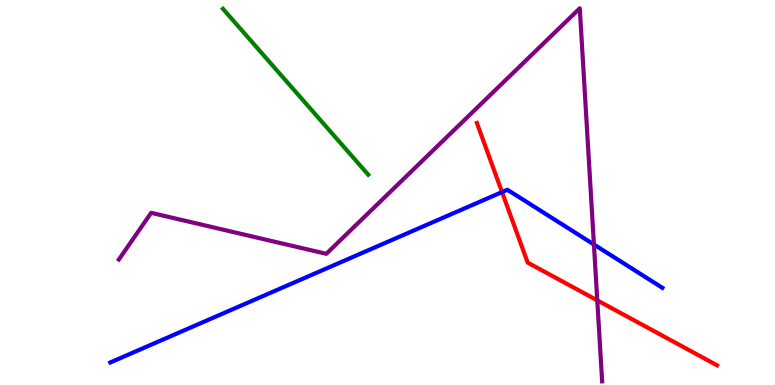[{'lines': ['blue', 'red'], 'intersections': [{'x': 6.48, 'y': 5.01}]}, {'lines': ['green', 'red'], 'intersections': []}, {'lines': ['purple', 'red'], 'intersections': [{'x': 7.71, 'y': 2.2}]}, {'lines': ['blue', 'green'], 'intersections': []}, {'lines': ['blue', 'purple'], 'intersections': [{'x': 7.66, 'y': 3.65}]}, {'lines': ['green', 'purple'], 'intersections': []}]